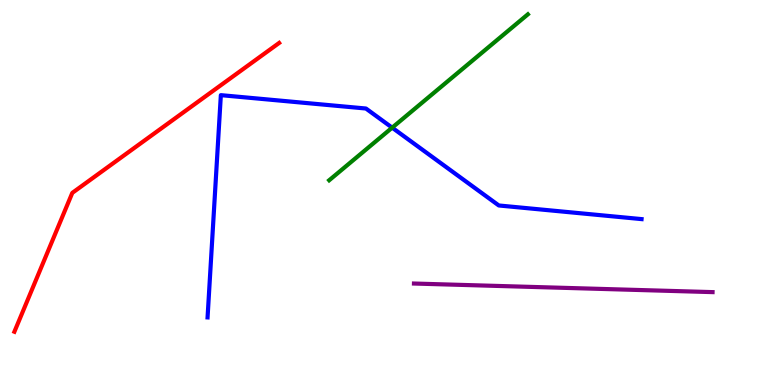[{'lines': ['blue', 'red'], 'intersections': []}, {'lines': ['green', 'red'], 'intersections': []}, {'lines': ['purple', 'red'], 'intersections': []}, {'lines': ['blue', 'green'], 'intersections': [{'x': 5.06, 'y': 6.68}]}, {'lines': ['blue', 'purple'], 'intersections': []}, {'lines': ['green', 'purple'], 'intersections': []}]